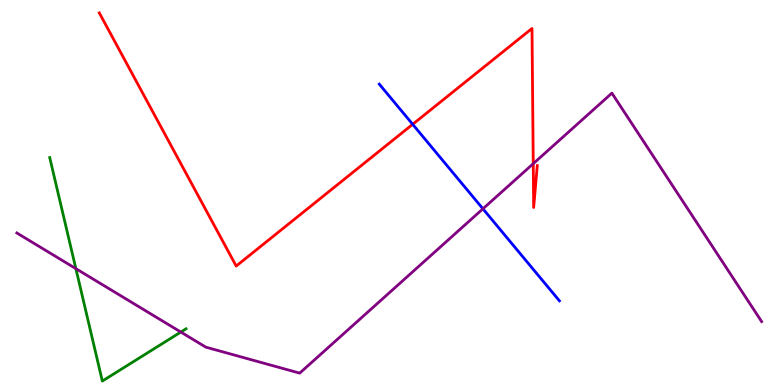[{'lines': ['blue', 'red'], 'intersections': [{'x': 5.32, 'y': 6.77}]}, {'lines': ['green', 'red'], 'intersections': []}, {'lines': ['purple', 'red'], 'intersections': [{'x': 6.88, 'y': 5.75}]}, {'lines': ['blue', 'green'], 'intersections': []}, {'lines': ['blue', 'purple'], 'intersections': [{'x': 6.23, 'y': 4.58}]}, {'lines': ['green', 'purple'], 'intersections': [{'x': 0.979, 'y': 3.02}, {'x': 2.33, 'y': 1.38}]}]